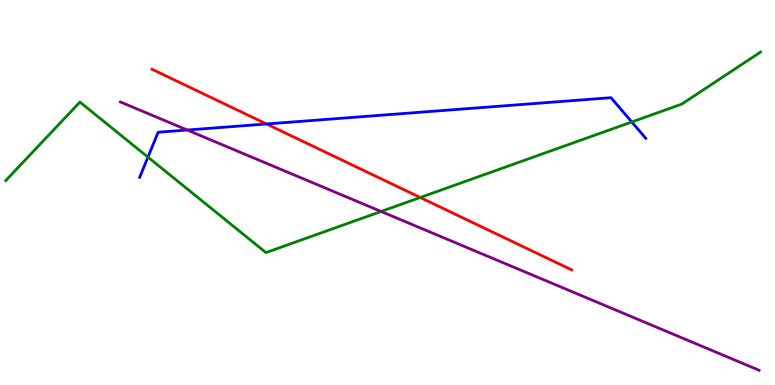[{'lines': ['blue', 'red'], 'intersections': [{'x': 3.44, 'y': 6.78}]}, {'lines': ['green', 'red'], 'intersections': [{'x': 5.42, 'y': 4.87}]}, {'lines': ['purple', 'red'], 'intersections': []}, {'lines': ['blue', 'green'], 'intersections': [{'x': 1.91, 'y': 5.92}, {'x': 8.15, 'y': 6.83}]}, {'lines': ['blue', 'purple'], 'intersections': [{'x': 2.42, 'y': 6.62}]}, {'lines': ['green', 'purple'], 'intersections': [{'x': 4.92, 'y': 4.51}]}]